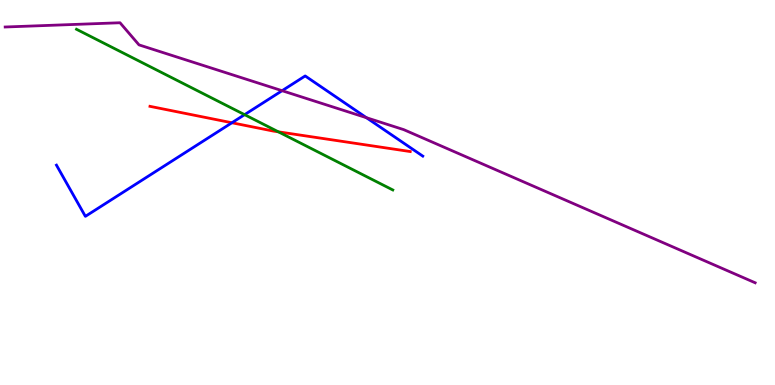[{'lines': ['blue', 'red'], 'intersections': [{'x': 2.99, 'y': 6.81}]}, {'lines': ['green', 'red'], 'intersections': [{'x': 3.59, 'y': 6.58}]}, {'lines': ['purple', 'red'], 'intersections': []}, {'lines': ['blue', 'green'], 'intersections': [{'x': 3.16, 'y': 7.02}]}, {'lines': ['blue', 'purple'], 'intersections': [{'x': 3.64, 'y': 7.64}, {'x': 4.73, 'y': 6.94}]}, {'lines': ['green', 'purple'], 'intersections': []}]